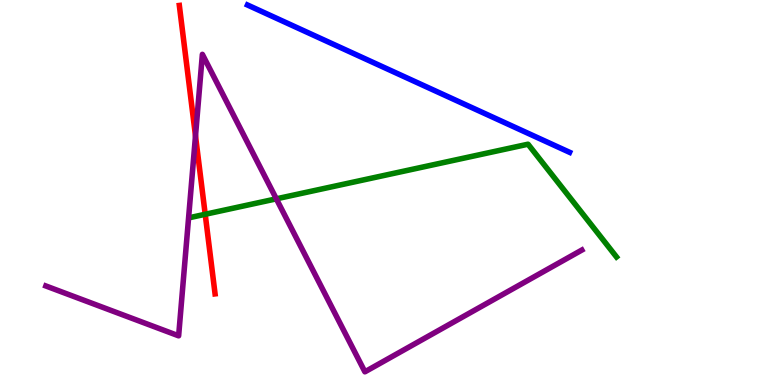[{'lines': ['blue', 'red'], 'intersections': []}, {'lines': ['green', 'red'], 'intersections': [{'x': 2.65, 'y': 4.43}]}, {'lines': ['purple', 'red'], 'intersections': [{'x': 2.52, 'y': 6.47}]}, {'lines': ['blue', 'green'], 'intersections': []}, {'lines': ['blue', 'purple'], 'intersections': []}, {'lines': ['green', 'purple'], 'intersections': [{'x': 3.57, 'y': 4.84}]}]